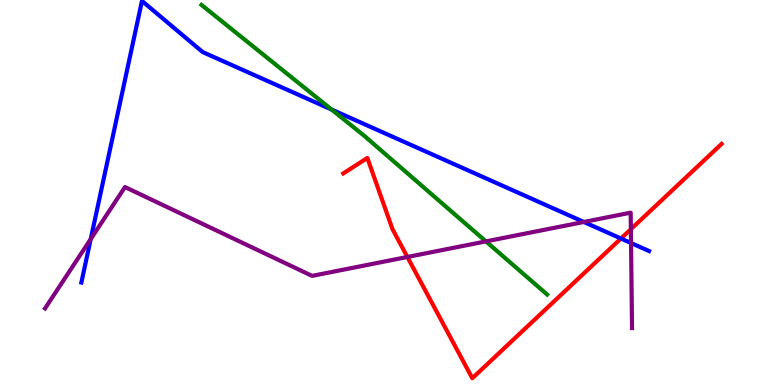[{'lines': ['blue', 'red'], 'intersections': [{'x': 8.01, 'y': 3.8}]}, {'lines': ['green', 'red'], 'intersections': []}, {'lines': ['purple', 'red'], 'intersections': [{'x': 5.26, 'y': 3.33}, {'x': 8.14, 'y': 4.05}]}, {'lines': ['blue', 'green'], 'intersections': [{'x': 4.28, 'y': 7.15}]}, {'lines': ['blue', 'purple'], 'intersections': [{'x': 1.17, 'y': 3.79}, {'x': 7.53, 'y': 4.23}, {'x': 8.14, 'y': 3.69}]}, {'lines': ['green', 'purple'], 'intersections': [{'x': 6.27, 'y': 3.73}]}]